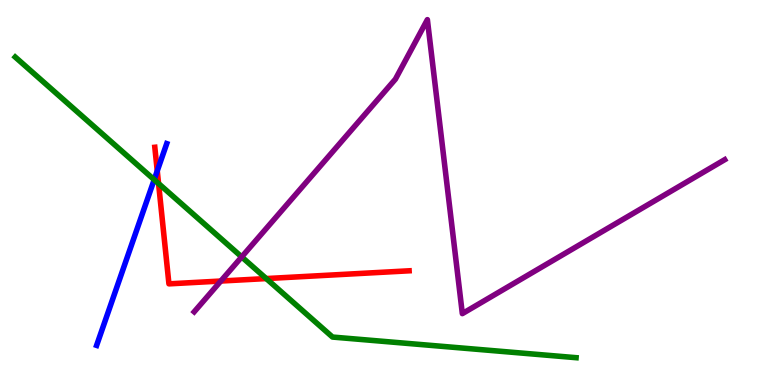[{'lines': ['blue', 'red'], 'intersections': [{'x': 2.03, 'y': 5.56}]}, {'lines': ['green', 'red'], 'intersections': [{'x': 2.05, 'y': 5.23}, {'x': 3.44, 'y': 2.76}]}, {'lines': ['purple', 'red'], 'intersections': [{'x': 2.85, 'y': 2.7}]}, {'lines': ['blue', 'green'], 'intersections': [{'x': 1.99, 'y': 5.33}]}, {'lines': ['blue', 'purple'], 'intersections': []}, {'lines': ['green', 'purple'], 'intersections': [{'x': 3.12, 'y': 3.33}]}]